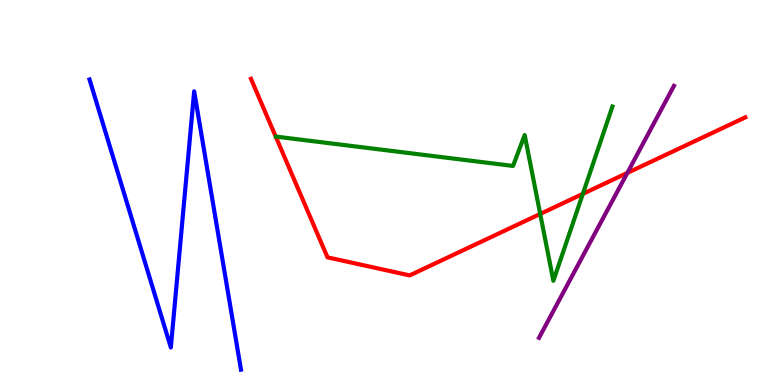[{'lines': ['blue', 'red'], 'intersections': []}, {'lines': ['green', 'red'], 'intersections': [{'x': 6.97, 'y': 4.44}, {'x': 7.52, 'y': 4.96}]}, {'lines': ['purple', 'red'], 'intersections': [{'x': 8.09, 'y': 5.51}]}, {'lines': ['blue', 'green'], 'intersections': []}, {'lines': ['blue', 'purple'], 'intersections': []}, {'lines': ['green', 'purple'], 'intersections': []}]